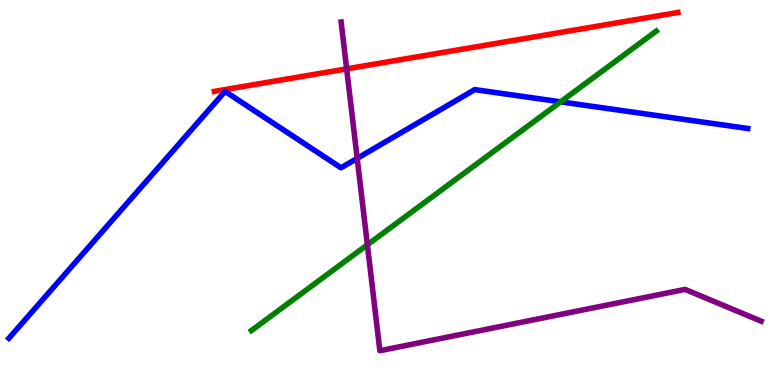[{'lines': ['blue', 'red'], 'intersections': []}, {'lines': ['green', 'red'], 'intersections': []}, {'lines': ['purple', 'red'], 'intersections': [{'x': 4.47, 'y': 8.21}]}, {'lines': ['blue', 'green'], 'intersections': [{'x': 7.23, 'y': 7.35}]}, {'lines': ['blue', 'purple'], 'intersections': [{'x': 4.61, 'y': 5.89}]}, {'lines': ['green', 'purple'], 'intersections': [{'x': 4.74, 'y': 3.64}]}]